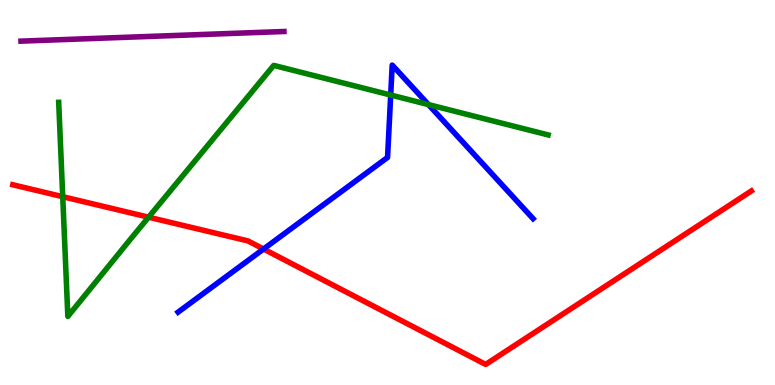[{'lines': ['blue', 'red'], 'intersections': [{'x': 3.4, 'y': 3.53}]}, {'lines': ['green', 'red'], 'intersections': [{'x': 0.809, 'y': 4.89}, {'x': 1.92, 'y': 4.36}]}, {'lines': ['purple', 'red'], 'intersections': []}, {'lines': ['blue', 'green'], 'intersections': [{'x': 5.04, 'y': 7.53}, {'x': 5.53, 'y': 7.28}]}, {'lines': ['blue', 'purple'], 'intersections': []}, {'lines': ['green', 'purple'], 'intersections': []}]